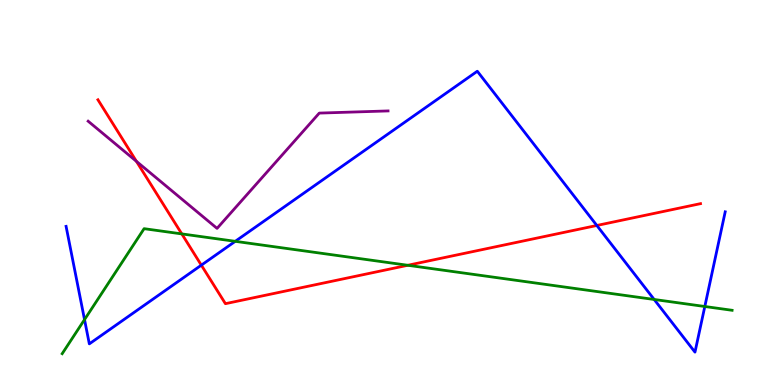[{'lines': ['blue', 'red'], 'intersections': [{'x': 2.6, 'y': 3.11}, {'x': 7.7, 'y': 4.14}]}, {'lines': ['green', 'red'], 'intersections': [{'x': 2.35, 'y': 3.92}, {'x': 5.26, 'y': 3.11}]}, {'lines': ['purple', 'red'], 'intersections': [{'x': 1.76, 'y': 5.81}]}, {'lines': ['blue', 'green'], 'intersections': [{'x': 1.09, 'y': 1.7}, {'x': 3.04, 'y': 3.73}, {'x': 8.44, 'y': 2.22}, {'x': 9.09, 'y': 2.04}]}, {'lines': ['blue', 'purple'], 'intersections': []}, {'lines': ['green', 'purple'], 'intersections': []}]